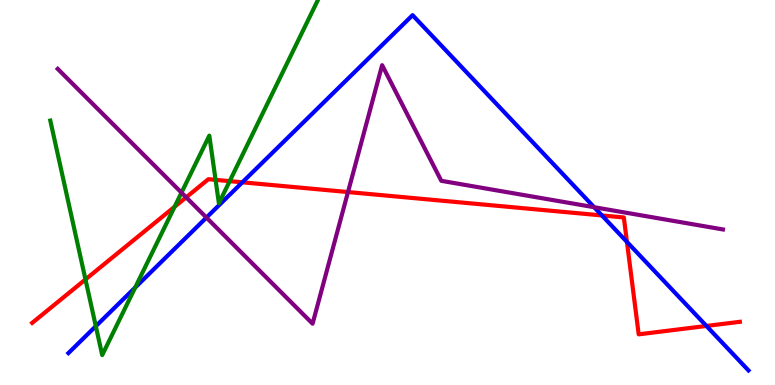[{'lines': ['blue', 'red'], 'intersections': [{'x': 3.13, 'y': 5.26}, {'x': 7.77, 'y': 4.4}, {'x': 8.09, 'y': 3.72}, {'x': 9.12, 'y': 1.53}]}, {'lines': ['green', 'red'], 'intersections': [{'x': 1.1, 'y': 2.74}, {'x': 2.25, 'y': 4.63}, {'x': 2.78, 'y': 5.33}, {'x': 2.96, 'y': 5.29}]}, {'lines': ['purple', 'red'], 'intersections': [{'x': 2.4, 'y': 4.87}, {'x': 4.49, 'y': 5.01}]}, {'lines': ['blue', 'green'], 'intersections': [{'x': 1.24, 'y': 1.53}, {'x': 1.74, 'y': 2.53}]}, {'lines': ['blue', 'purple'], 'intersections': [{'x': 2.66, 'y': 4.35}, {'x': 7.67, 'y': 4.62}]}, {'lines': ['green', 'purple'], 'intersections': [{'x': 2.34, 'y': 5.0}]}]